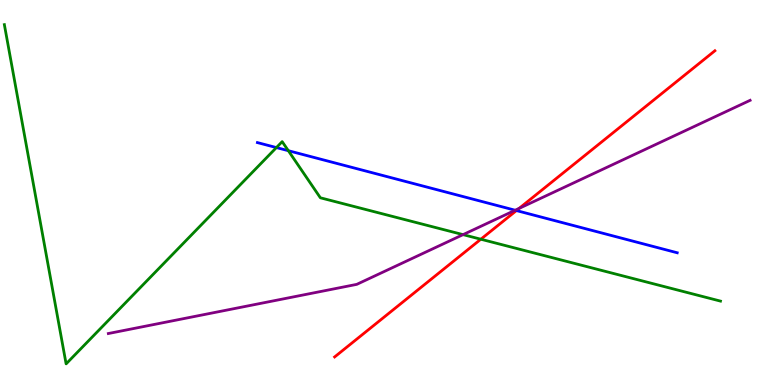[{'lines': ['blue', 'red'], 'intersections': [{'x': 6.66, 'y': 4.53}]}, {'lines': ['green', 'red'], 'intersections': [{'x': 6.2, 'y': 3.79}]}, {'lines': ['purple', 'red'], 'intersections': [{'x': 6.7, 'y': 4.59}]}, {'lines': ['blue', 'green'], 'intersections': [{'x': 3.57, 'y': 6.17}, {'x': 3.72, 'y': 6.09}]}, {'lines': ['blue', 'purple'], 'intersections': [{'x': 6.65, 'y': 4.54}]}, {'lines': ['green', 'purple'], 'intersections': [{'x': 5.97, 'y': 3.91}]}]